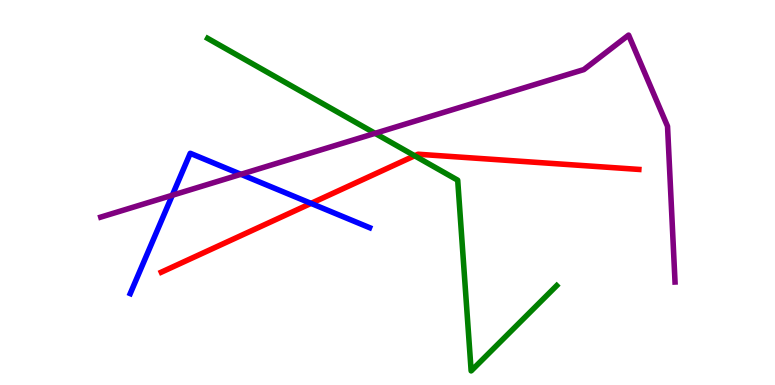[{'lines': ['blue', 'red'], 'intersections': [{'x': 4.01, 'y': 4.72}]}, {'lines': ['green', 'red'], 'intersections': [{'x': 5.35, 'y': 5.95}]}, {'lines': ['purple', 'red'], 'intersections': []}, {'lines': ['blue', 'green'], 'intersections': []}, {'lines': ['blue', 'purple'], 'intersections': [{'x': 2.22, 'y': 4.93}, {'x': 3.11, 'y': 5.47}]}, {'lines': ['green', 'purple'], 'intersections': [{'x': 4.84, 'y': 6.54}]}]